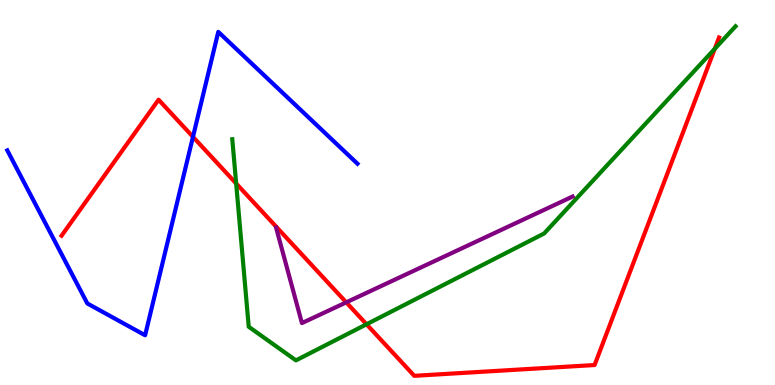[{'lines': ['blue', 'red'], 'intersections': [{'x': 2.49, 'y': 6.45}]}, {'lines': ['green', 'red'], 'intersections': [{'x': 3.05, 'y': 5.23}, {'x': 4.73, 'y': 1.58}, {'x': 9.22, 'y': 8.73}]}, {'lines': ['purple', 'red'], 'intersections': [{'x': 4.47, 'y': 2.15}]}, {'lines': ['blue', 'green'], 'intersections': []}, {'lines': ['blue', 'purple'], 'intersections': []}, {'lines': ['green', 'purple'], 'intersections': []}]